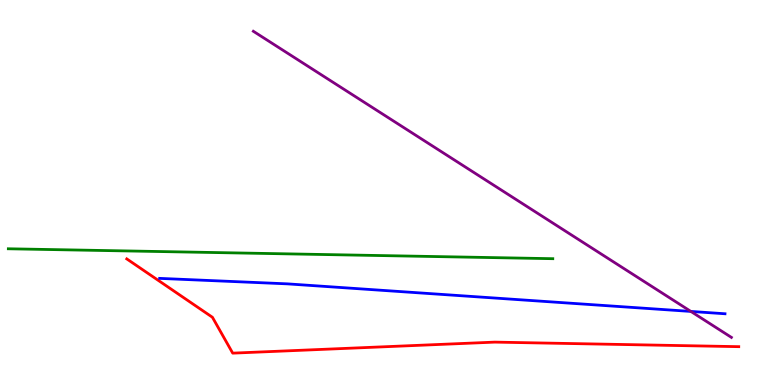[{'lines': ['blue', 'red'], 'intersections': []}, {'lines': ['green', 'red'], 'intersections': []}, {'lines': ['purple', 'red'], 'intersections': []}, {'lines': ['blue', 'green'], 'intersections': []}, {'lines': ['blue', 'purple'], 'intersections': [{'x': 8.91, 'y': 1.91}]}, {'lines': ['green', 'purple'], 'intersections': []}]